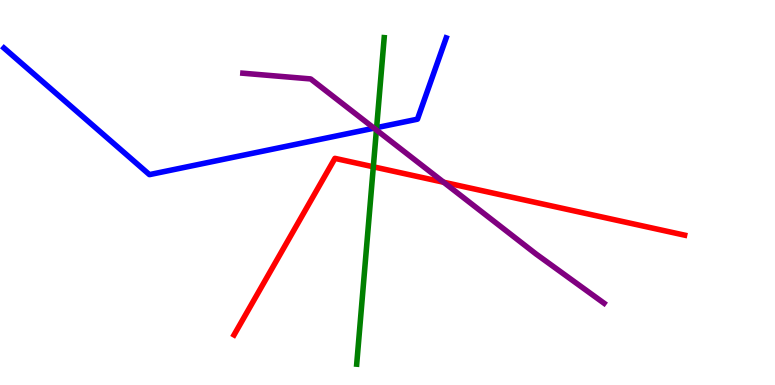[{'lines': ['blue', 'red'], 'intersections': []}, {'lines': ['green', 'red'], 'intersections': [{'x': 4.82, 'y': 5.67}]}, {'lines': ['purple', 'red'], 'intersections': [{'x': 5.72, 'y': 5.27}]}, {'lines': ['blue', 'green'], 'intersections': [{'x': 4.86, 'y': 6.68}]}, {'lines': ['blue', 'purple'], 'intersections': [{'x': 4.83, 'y': 6.67}]}, {'lines': ['green', 'purple'], 'intersections': [{'x': 4.86, 'y': 6.62}]}]